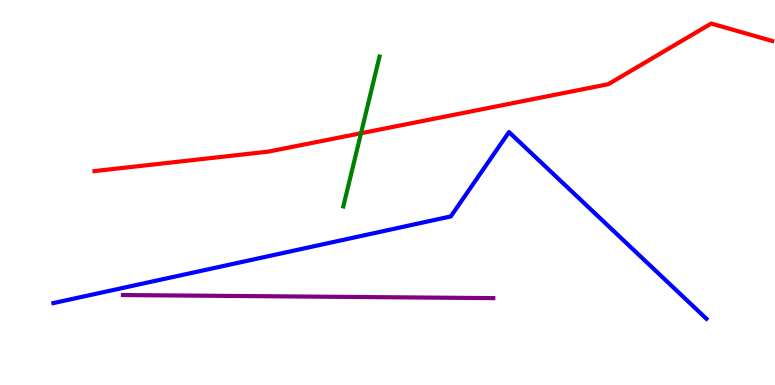[{'lines': ['blue', 'red'], 'intersections': []}, {'lines': ['green', 'red'], 'intersections': [{'x': 4.66, 'y': 6.54}]}, {'lines': ['purple', 'red'], 'intersections': []}, {'lines': ['blue', 'green'], 'intersections': []}, {'lines': ['blue', 'purple'], 'intersections': []}, {'lines': ['green', 'purple'], 'intersections': []}]